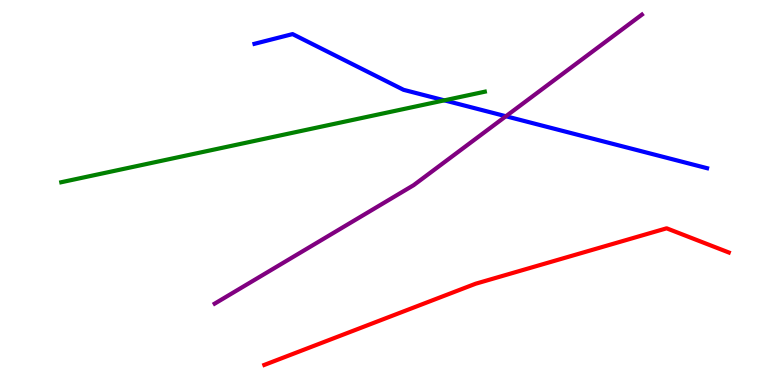[{'lines': ['blue', 'red'], 'intersections': []}, {'lines': ['green', 'red'], 'intersections': []}, {'lines': ['purple', 'red'], 'intersections': []}, {'lines': ['blue', 'green'], 'intersections': [{'x': 5.73, 'y': 7.39}]}, {'lines': ['blue', 'purple'], 'intersections': [{'x': 6.53, 'y': 6.98}]}, {'lines': ['green', 'purple'], 'intersections': []}]